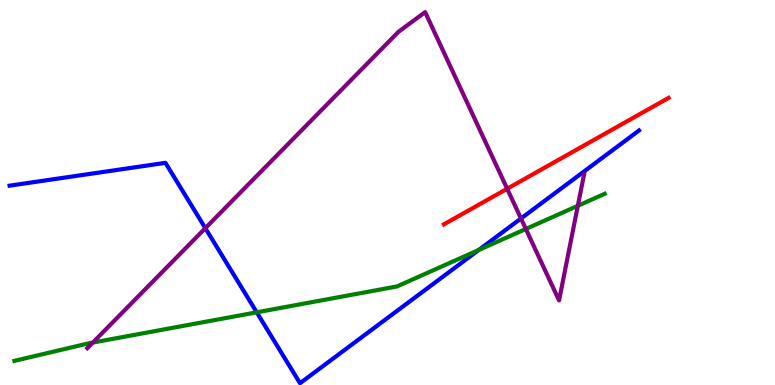[{'lines': ['blue', 'red'], 'intersections': []}, {'lines': ['green', 'red'], 'intersections': []}, {'lines': ['purple', 'red'], 'intersections': [{'x': 6.54, 'y': 5.1}]}, {'lines': ['blue', 'green'], 'intersections': [{'x': 3.31, 'y': 1.89}, {'x': 6.18, 'y': 3.51}]}, {'lines': ['blue', 'purple'], 'intersections': [{'x': 2.65, 'y': 4.07}, {'x': 6.72, 'y': 4.33}]}, {'lines': ['green', 'purple'], 'intersections': [{'x': 1.2, 'y': 1.1}, {'x': 6.79, 'y': 4.05}, {'x': 7.46, 'y': 4.65}]}]